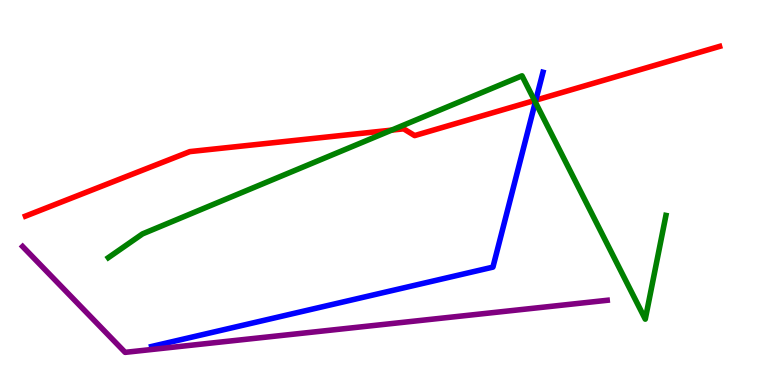[{'lines': ['blue', 'red'], 'intersections': [{'x': 6.91, 'y': 7.4}]}, {'lines': ['green', 'red'], 'intersections': [{'x': 5.05, 'y': 6.62}, {'x': 6.9, 'y': 7.39}]}, {'lines': ['purple', 'red'], 'intersections': []}, {'lines': ['blue', 'green'], 'intersections': [{'x': 6.91, 'y': 7.35}]}, {'lines': ['blue', 'purple'], 'intersections': []}, {'lines': ['green', 'purple'], 'intersections': []}]